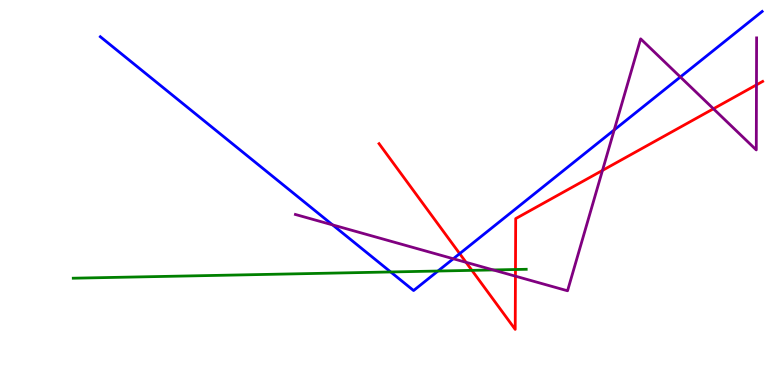[{'lines': ['blue', 'red'], 'intersections': [{'x': 5.93, 'y': 3.41}]}, {'lines': ['green', 'red'], 'intersections': [{'x': 6.09, 'y': 2.98}, {'x': 6.65, 'y': 3.0}]}, {'lines': ['purple', 'red'], 'intersections': [{'x': 6.01, 'y': 3.19}, {'x': 6.65, 'y': 2.83}, {'x': 7.77, 'y': 5.57}, {'x': 9.21, 'y': 7.17}, {'x': 9.76, 'y': 7.8}]}, {'lines': ['blue', 'green'], 'intersections': [{'x': 5.04, 'y': 2.94}, {'x': 5.65, 'y': 2.96}]}, {'lines': ['blue', 'purple'], 'intersections': [{'x': 4.29, 'y': 4.16}, {'x': 5.85, 'y': 3.28}, {'x': 7.93, 'y': 6.63}, {'x': 8.78, 'y': 8.0}]}, {'lines': ['green', 'purple'], 'intersections': [{'x': 6.36, 'y': 2.99}]}]